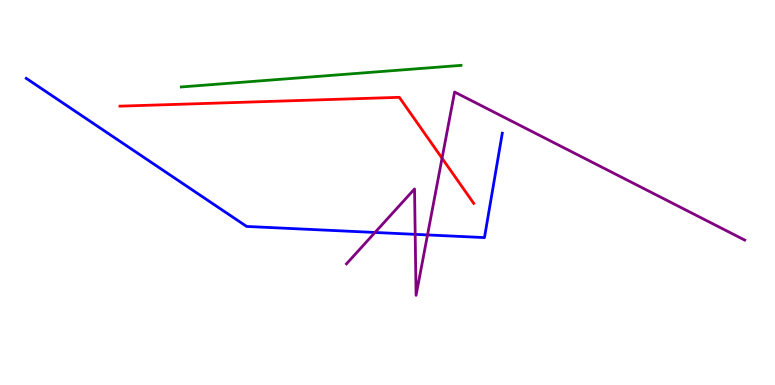[{'lines': ['blue', 'red'], 'intersections': []}, {'lines': ['green', 'red'], 'intersections': []}, {'lines': ['purple', 'red'], 'intersections': [{'x': 5.7, 'y': 5.89}]}, {'lines': ['blue', 'green'], 'intersections': []}, {'lines': ['blue', 'purple'], 'intersections': [{'x': 4.84, 'y': 3.96}, {'x': 5.36, 'y': 3.91}, {'x': 5.52, 'y': 3.9}]}, {'lines': ['green', 'purple'], 'intersections': []}]